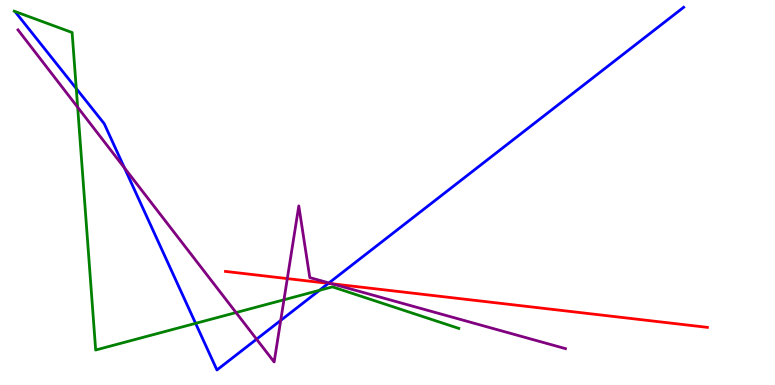[{'lines': ['blue', 'red'], 'intersections': [{'x': 4.24, 'y': 2.64}]}, {'lines': ['green', 'red'], 'intersections': []}, {'lines': ['purple', 'red'], 'intersections': [{'x': 3.71, 'y': 2.76}, {'x': 4.28, 'y': 2.63}]}, {'lines': ['blue', 'green'], 'intersections': [{'x': 0.984, 'y': 7.7}, {'x': 2.52, 'y': 1.6}, {'x': 4.12, 'y': 2.46}]}, {'lines': ['blue', 'purple'], 'intersections': [{'x': 1.61, 'y': 5.64}, {'x': 3.31, 'y': 1.19}, {'x': 3.62, 'y': 1.68}, {'x': 4.24, 'y': 2.65}]}, {'lines': ['green', 'purple'], 'intersections': [{'x': 1.0, 'y': 7.21}, {'x': 3.05, 'y': 1.88}, {'x': 3.66, 'y': 2.21}]}]